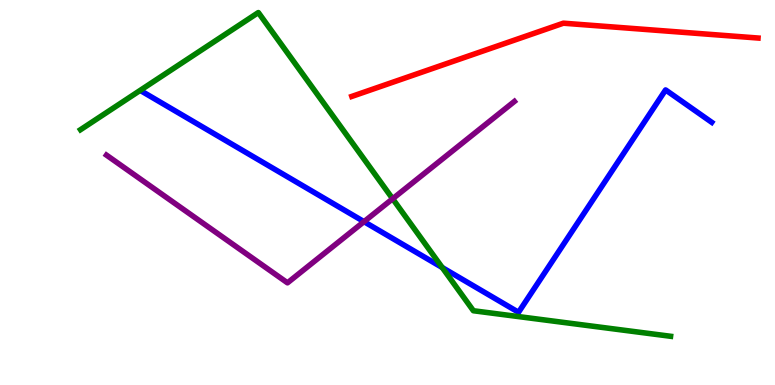[{'lines': ['blue', 'red'], 'intersections': []}, {'lines': ['green', 'red'], 'intersections': []}, {'lines': ['purple', 'red'], 'intersections': []}, {'lines': ['blue', 'green'], 'intersections': [{'x': 5.71, 'y': 3.05}]}, {'lines': ['blue', 'purple'], 'intersections': [{'x': 4.7, 'y': 4.24}]}, {'lines': ['green', 'purple'], 'intersections': [{'x': 5.07, 'y': 4.84}]}]